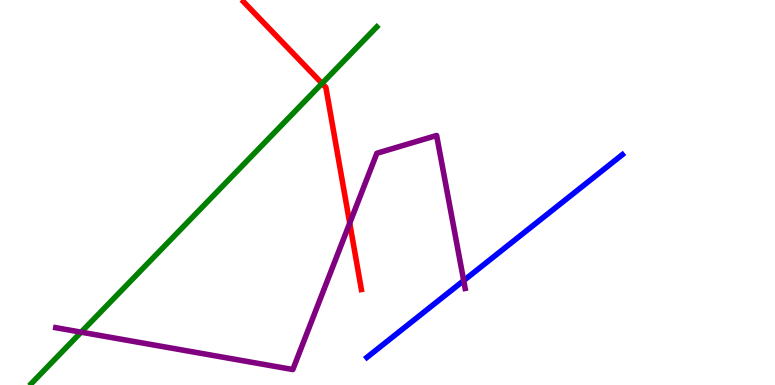[{'lines': ['blue', 'red'], 'intersections': []}, {'lines': ['green', 'red'], 'intersections': [{'x': 4.16, 'y': 7.83}]}, {'lines': ['purple', 'red'], 'intersections': [{'x': 4.51, 'y': 4.2}]}, {'lines': ['blue', 'green'], 'intersections': []}, {'lines': ['blue', 'purple'], 'intersections': [{'x': 5.98, 'y': 2.71}]}, {'lines': ['green', 'purple'], 'intersections': [{'x': 1.05, 'y': 1.37}]}]